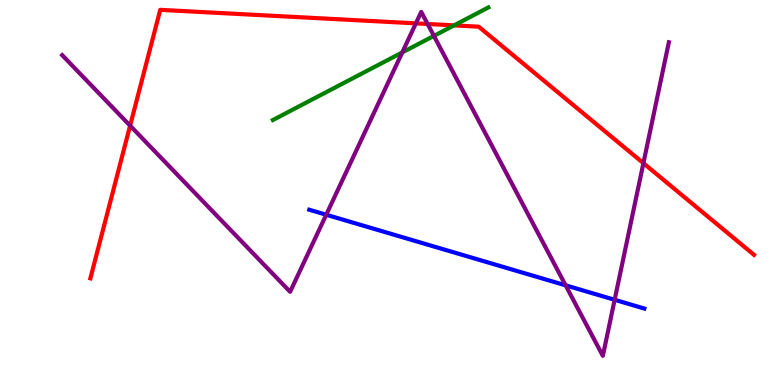[{'lines': ['blue', 'red'], 'intersections': []}, {'lines': ['green', 'red'], 'intersections': [{'x': 5.86, 'y': 9.34}]}, {'lines': ['purple', 'red'], 'intersections': [{'x': 1.68, 'y': 6.74}, {'x': 5.37, 'y': 9.39}, {'x': 5.52, 'y': 9.38}, {'x': 8.3, 'y': 5.76}]}, {'lines': ['blue', 'green'], 'intersections': []}, {'lines': ['blue', 'purple'], 'intersections': [{'x': 4.21, 'y': 4.42}, {'x': 7.3, 'y': 2.59}, {'x': 7.93, 'y': 2.21}]}, {'lines': ['green', 'purple'], 'intersections': [{'x': 5.19, 'y': 8.64}, {'x': 5.6, 'y': 9.07}]}]